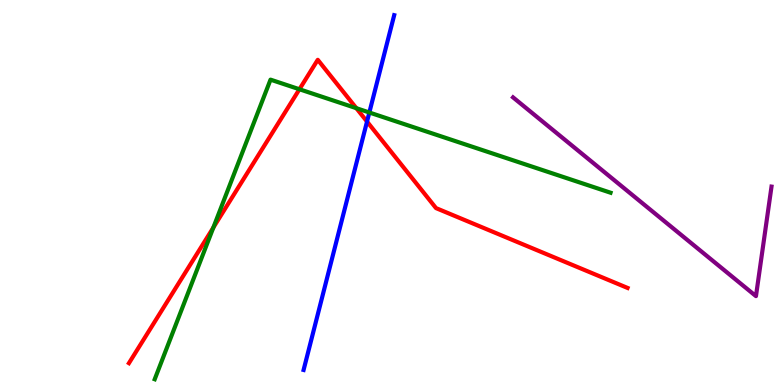[{'lines': ['blue', 'red'], 'intersections': [{'x': 4.74, 'y': 6.84}]}, {'lines': ['green', 'red'], 'intersections': [{'x': 2.75, 'y': 4.09}, {'x': 3.86, 'y': 7.68}, {'x': 4.6, 'y': 7.19}]}, {'lines': ['purple', 'red'], 'intersections': []}, {'lines': ['blue', 'green'], 'intersections': [{'x': 4.77, 'y': 7.08}]}, {'lines': ['blue', 'purple'], 'intersections': []}, {'lines': ['green', 'purple'], 'intersections': []}]